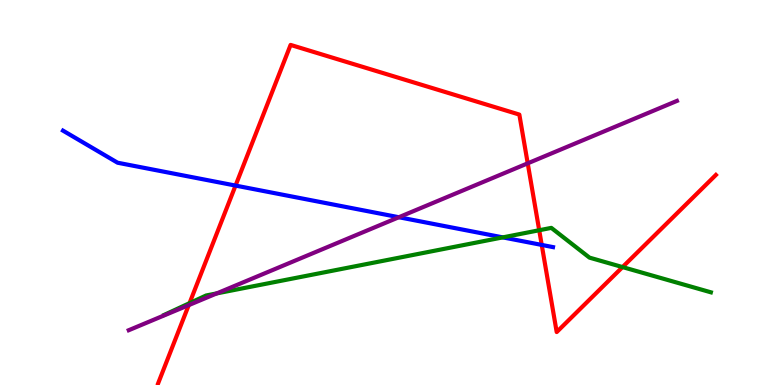[{'lines': ['blue', 'red'], 'intersections': [{'x': 3.04, 'y': 5.18}, {'x': 6.99, 'y': 3.64}]}, {'lines': ['green', 'red'], 'intersections': [{'x': 2.45, 'y': 2.13}, {'x': 6.96, 'y': 4.02}, {'x': 8.03, 'y': 3.06}]}, {'lines': ['purple', 'red'], 'intersections': [{'x': 2.44, 'y': 2.07}, {'x': 6.81, 'y': 5.76}]}, {'lines': ['blue', 'green'], 'intersections': [{'x': 6.49, 'y': 3.83}]}, {'lines': ['blue', 'purple'], 'intersections': [{'x': 5.15, 'y': 4.36}]}, {'lines': ['green', 'purple'], 'intersections': [{'x': 2.8, 'y': 2.38}]}]